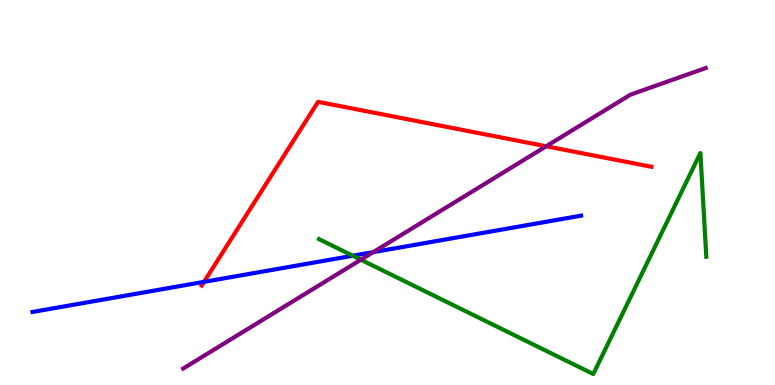[{'lines': ['blue', 'red'], 'intersections': [{'x': 2.63, 'y': 2.68}]}, {'lines': ['green', 'red'], 'intersections': []}, {'lines': ['purple', 'red'], 'intersections': [{'x': 7.05, 'y': 6.2}]}, {'lines': ['blue', 'green'], 'intersections': [{'x': 4.55, 'y': 3.36}]}, {'lines': ['blue', 'purple'], 'intersections': [{'x': 4.82, 'y': 3.45}]}, {'lines': ['green', 'purple'], 'intersections': [{'x': 4.66, 'y': 3.25}]}]